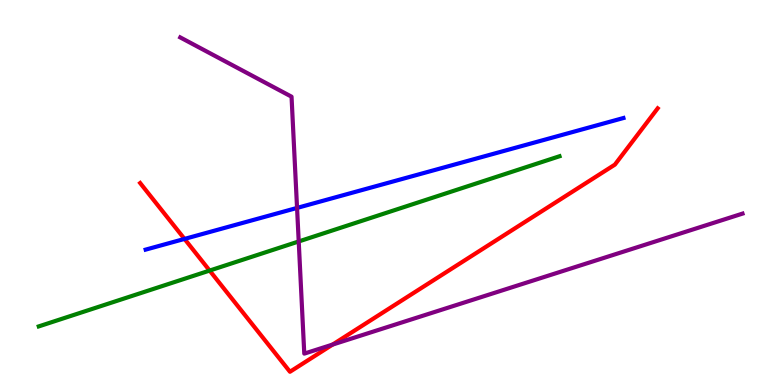[{'lines': ['blue', 'red'], 'intersections': [{'x': 2.38, 'y': 3.79}]}, {'lines': ['green', 'red'], 'intersections': [{'x': 2.7, 'y': 2.97}]}, {'lines': ['purple', 'red'], 'intersections': [{'x': 4.29, 'y': 1.05}]}, {'lines': ['blue', 'green'], 'intersections': []}, {'lines': ['blue', 'purple'], 'intersections': [{'x': 3.83, 'y': 4.6}]}, {'lines': ['green', 'purple'], 'intersections': [{'x': 3.85, 'y': 3.73}]}]